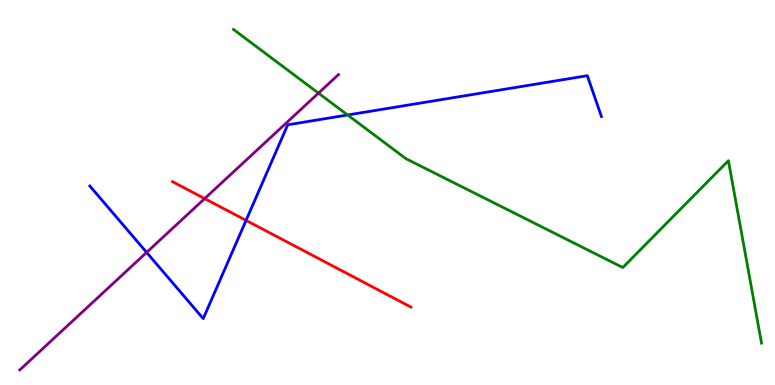[{'lines': ['blue', 'red'], 'intersections': [{'x': 3.17, 'y': 4.28}]}, {'lines': ['green', 'red'], 'intersections': []}, {'lines': ['purple', 'red'], 'intersections': [{'x': 2.64, 'y': 4.84}]}, {'lines': ['blue', 'green'], 'intersections': [{'x': 4.49, 'y': 7.01}]}, {'lines': ['blue', 'purple'], 'intersections': [{'x': 1.89, 'y': 3.44}]}, {'lines': ['green', 'purple'], 'intersections': [{'x': 4.11, 'y': 7.58}]}]